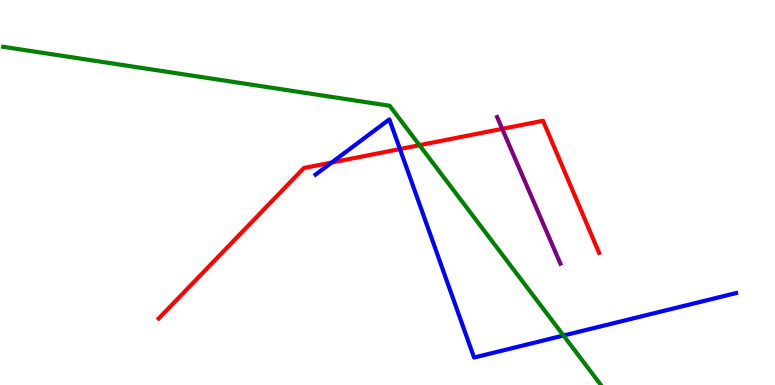[{'lines': ['blue', 'red'], 'intersections': [{'x': 4.28, 'y': 5.78}, {'x': 5.16, 'y': 6.13}]}, {'lines': ['green', 'red'], 'intersections': [{'x': 5.41, 'y': 6.23}]}, {'lines': ['purple', 'red'], 'intersections': [{'x': 6.48, 'y': 6.65}]}, {'lines': ['blue', 'green'], 'intersections': [{'x': 7.27, 'y': 1.28}]}, {'lines': ['blue', 'purple'], 'intersections': []}, {'lines': ['green', 'purple'], 'intersections': []}]